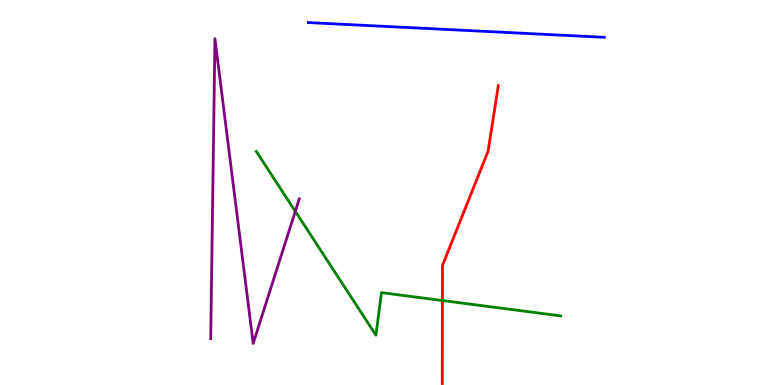[{'lines': ['blue', 'red'], 'intersections': []}, {'lines': ['green', 'red'], 'intersections': [{'x': 5.71, 'y': 2.19}]}, {'lines': ['purple', 'red'], 'intersections': []}, {'lines': ['blue', 'green'], 'intersections': []}, {'lines': ['blue', 'purple'], 'intersections': []}, {'lines': ['green', 'purple'], 'intersections': [{'x': 3.81, 'y': 4.51}]}]